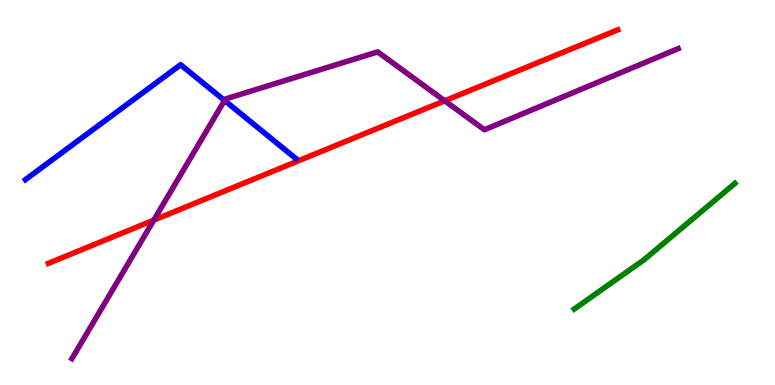[{'lines': ['blue', 'red'], 'intersections': []}, {'lines': ['green', 'red'], 'intersections': []}, {'lines': ['purple', 'red'], 'intersections': [{'x': 1.98, 'y': 4.28}, {'x': 5.74, 'y': 7.38}]}, {'lines': ['blue', 'green'], 'intersections': []}, {'lines': ['blue', 'purple'], 'intersections': [{'x': 2.9, 'y': 7.39}]}, {'lines': ['green', 'purple'], 'intersections': []}]